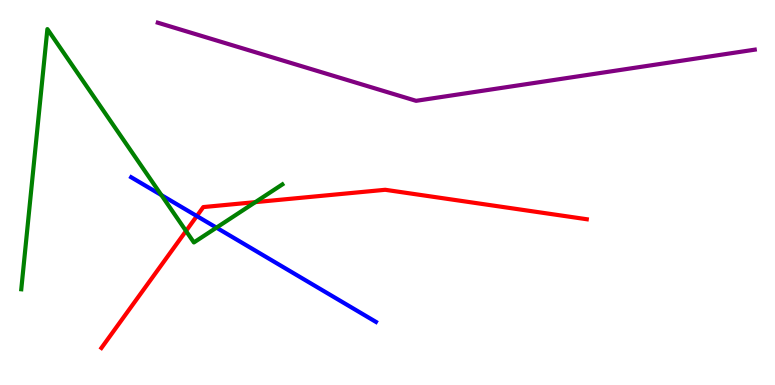[{'lines': ['blue', 'red'], 'intersections': [{'x': 2.54, 'y': 4.39}]}, {'lines': ['green', 'red'], 'intersections': [{'x': 2.4, 'y': 4.0}, {'x': 3.29, 'y': 4.75}]}, {'lines': ['purple', 'red'], 'intersections': []}, {'lines': ['blue', 'green'], 'intersections': [{'x': 2.08, 'y': 4.93}, {'x': 2.79, 'y': 4.09}]}, {'lines': ['blue', 'purple'], 'intersections': []}, {'lines': ['green', 'purple'], 'intersections': []}]